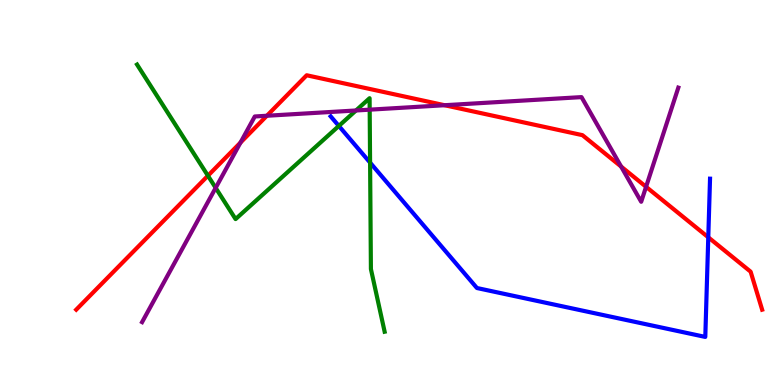[{'lines': ['blue', 'red'], 'intersections': [{'x': 9.14, 'y': 3.84}]}, {'lines': ['green', 'red'], 'intersections': [{'x': 2.68, 'y': 5.44}]}, {'lines': ['purple', 'red'], 'intersections': [{'x': 3.1, 'y': 6.3}, {'x': 3.44, 'y': 6.99}, {'x': 5.74, 'y': 7.27}, {'x': 8.01, 'y': 5.67}, {'x': 8.34, 'y': 5.15}]}, {'lines': ['blue', 'green'], 'intersections': [{'x': 4.37, 'y': 6.73}, {'x': 4.78, 'y': 5.78}]}, {'lines': ['blue', 'purple'], 'intersections': []}, {'lines': ['green', 'purple'], 'intersections': [{'x': 2.78, 'y': 5.12}, {'x': 4.59, 'y': 7.13}, {'x': 4.77, 'y': 7.15}]}]